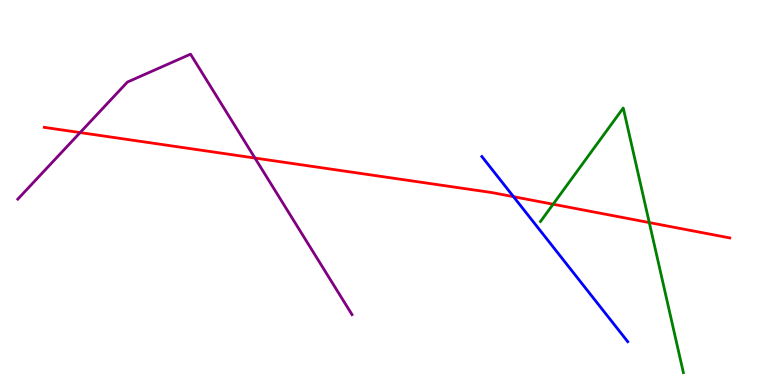[{'lines': ['blue', 'red'], 'intersections': [{'x': 6.63, 'y': 4.89}]}, {'lines': ['green', 'red'], 'intersections': [{'x': 7.14, 'y': 4.7}, {'x': 8.38, 'y': 4.22}]}, {'lines': ['purple', 'red'], 'intersections': [{'x': 1.03, 'y': 6.56}, {'x': 3.29, 'y': 5.89}]}, {'lines': ['blue', 'green'], 'intersections': []}, {'lines': ['blue', 'purple'], 'intersections': []}, {'lines': ['green', 'purple'], 'intersections': []}]